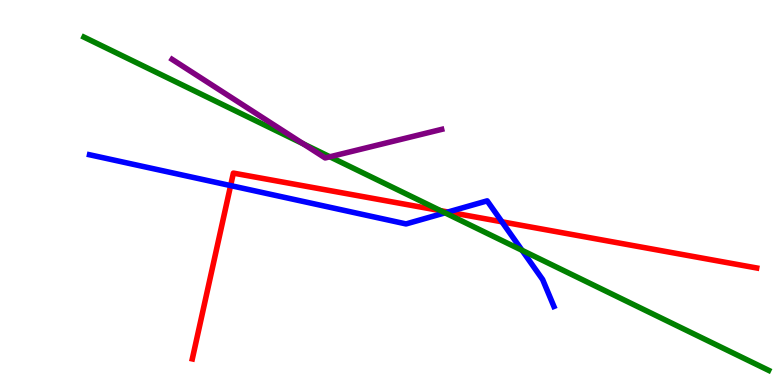[{'lines': ['blue', 'red'], 'intersections': [{'x': 2.98, 'y': 5.18}, {'x': 5.78, 'y': 4.49}, {'x': 6.48, 'y': 4.24}]}, {'lines': ['green', 'red'], 'intersections': [{'x': 5.68, 'y': 4.53}]}, {'lines': ['purple', 'red'], 'intersections': []}, {'lines': ['blue', 'green'], 'intersections': [{'x': 5.74, 'y': 4.47}, {'x': 6.74, 'y': 3.5}]}, {'lines': ['blue', 'purple'], 'intersections': []}, {'lines': ['green', 'purple'], 'intersections': [{'x': 3.91, 'y': 6.26}, {'x': 4.26, 'y': 5.93}]}]